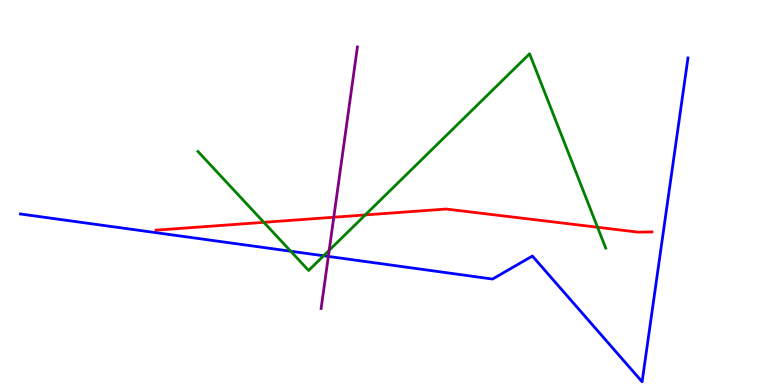[{'lines': ['blue', 'red'], 'intersections': []}, {'lines': ['green', 'red'], 'intersections': [{'x': 3.4, 'y': 4.23}, {'x': 4.71, 'y': 4.42}, {'x': 7.71, 'y': 4.1}]}, {'lines': ['purple', 'red'], 'intersections': [{'x': 4.31, 'y': 4.36}]}, {'lines': ['blue', 'green'], 'intersections': [{'x': 3.75, 'y': 3.47}, {'x': 4.18, 'y': 3.36}]}, {'lines': ['blue', 'purple'], 'intersections': [{'x': 4.24, 'y': 3.34}]}, {'lines': ['green', 'purple'], 'intersections': [{'x': 4.25, 'y': 3.5}]}]